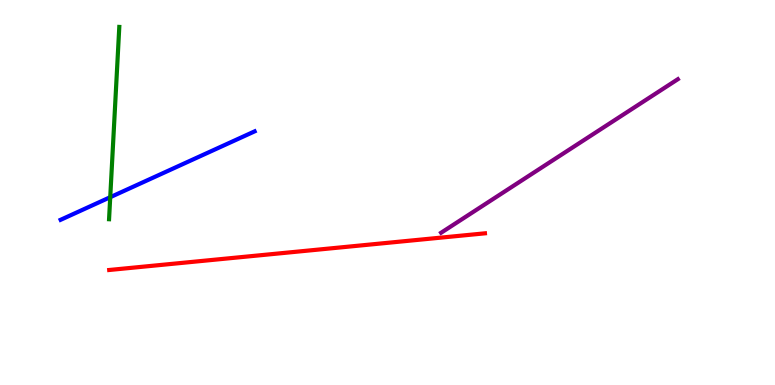[{'lines': ['blue', 'red'], 'intersections': []}, {'lines': ['green', 'red'], 'intersections': []}, {'lines': ['purple', 'red'], 'intersections': []}, {'lines': ['blue', 'green'], 'intersections': [{'x': 1.42, 'y': 4.88}]}, {'lines': ['blue', 'purple'], 'intersections': []}, {'lines': ['green', 'purple'], 'intersections': []}]